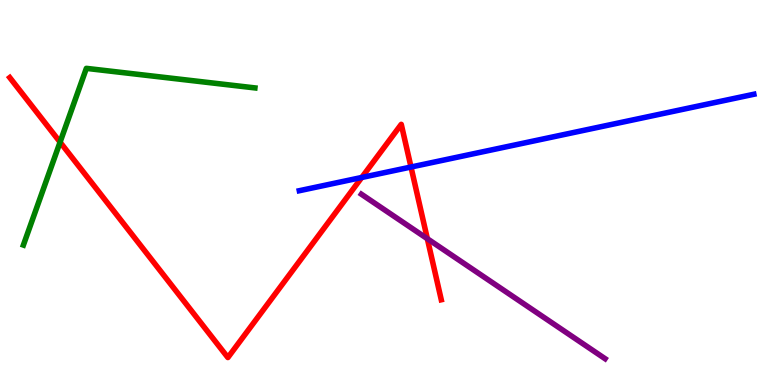[{'lines': ['blue', 'red'], 'intersections': [{'x': 4.67, 'y': 5.39}, {'x': 5.3, 'y': 5.66}]}, {'lines': ['green', 'red'], 'intersections': [{'x': 0.775, 'y': 6.31}]}, {'lines': ['purple', 'red'], 'intersections': [{'x': 5.51, 'y': 3.8}]}, {'lines': ['blue', 'green'], 'intersections': []}, {'lines': ['blue', 'purple'], 'intersections': []}, {'lines': ['green', 'purple'], 'intersections': []}]